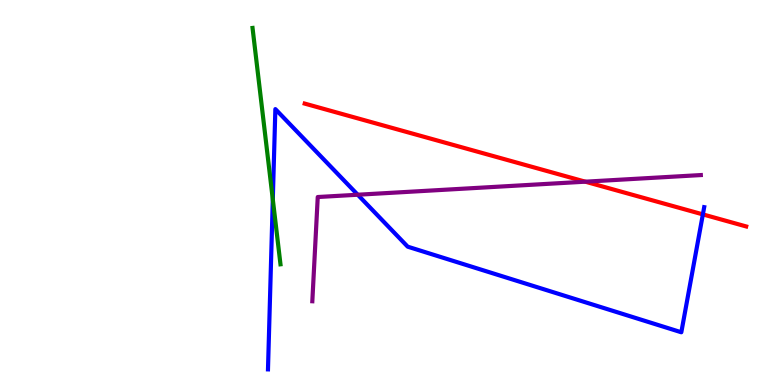[{'lines': ['blue', 'red'], 'intersections': [{'x': 9.07, 'y': 4.43}]}, {'lines': ['green', 'red'], 'intersections': []}, {'lines': ['purple', 'red'], 'intersections': [{'x': 7.55, 'y': 5.28}]}, {'lines': ['blue', 'green'], 'intersections': [{'x': 3.52, 'y': 4.82}]}, {'lines': ['blue', 'purple'], 'intersections': [{'x': 4.62, 'y': 4.94}]}, {'lines': ['green', 'purple'], 'intersections': []}]